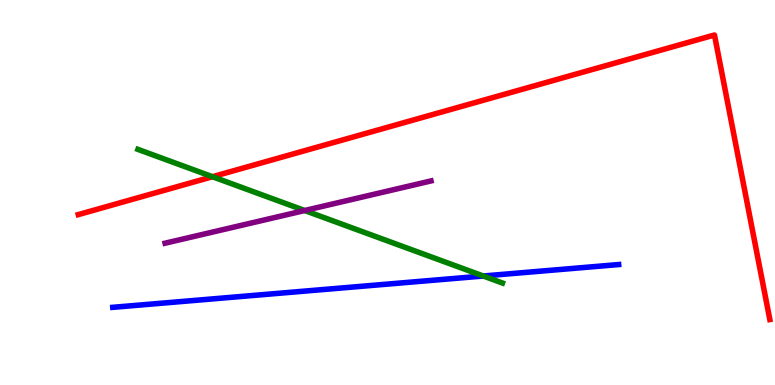[{'lines': ['blue', 'red'], 'intersections': []}, {'lines': ['green', 'red'], 'intersections': [{'x': 2.74, 'y': 5.41}]}, {'lines': ['purple', 'red'], 'intersections': []}, {'lines': ['blue', 'green'], 'intersections': [{'x': 6.24, 'y': 2.83}]}, {'lines': ['blue', 'purple'], 'intersections': []}, {'lines': ['green', 'purple'], 'intersections': [{'x': 3.93, 'y': 4.53}]}]